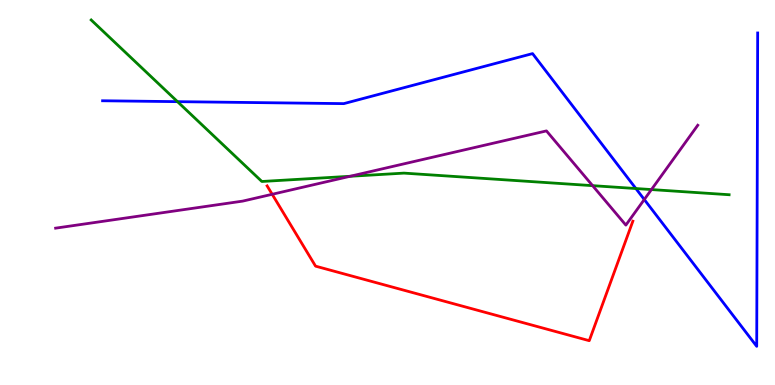[{'lines': ['blue', 'red'], 'intersections': []}, {'lines': ['green', 'red'], 'intersections': []}, {'lines': ['purple', 'red'], 'intersections': [{'x': 3.51, 'y': 4.95}]}, {'lines': ['blue', 'green'], 'intersections': [{'x': 2.29, 'y': 7.36}, {'x': 8.2, 'y': 5.1}]}, {'lines': ['blue', 'purple'], 'intersections': [{'x': 8.31, 'y': 4.82}]}, {'lines': ['green', 'purple'], 'intersections': [{'x': 4.52, 'y': 5.42}, {'x': 7.65, 'y': 5.18}, {'x': 8.41, 'y': 5.08}]}]